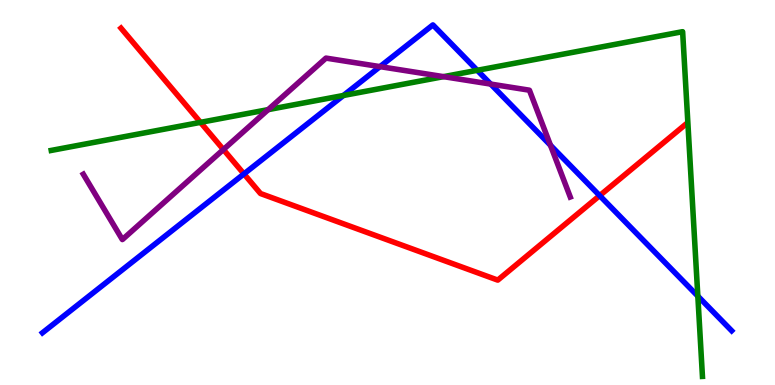[{'lines': ['blue', 'red'], 'intersections': [{'x': 3.15, 'y': 5.48}, {'x': 7.74, 'y': 4.92}]}, {'lines': ['green', 'red'], 'intersections': [{'x': 2.59, 'y': 6.82}]}, {'lines': ['purple', 'red'], 'intersections': [{'x': 2.88, 'y': 6.12}]}, {'lines': ['blue', 'green'], 'intersections': [{'x': 4.43, 'y': 7.52}, {'x': 6.16, 'y': 8.17}, {'x': 9.0, 'y': 2.31}]}, {'lines': ['blue', 'purple'], 'intersections': [{'x': 4.9, 'y': 8.27}, {'x': 6.33, 'y': 7.82}, {'x': 7.1, 'y': 6.23}]}, {'lines': ['green', 'purple'], 'intersections': [{'x': 3.46, 'y': 7.15}, {'x': 5.72, 'y': 8.01}]}]